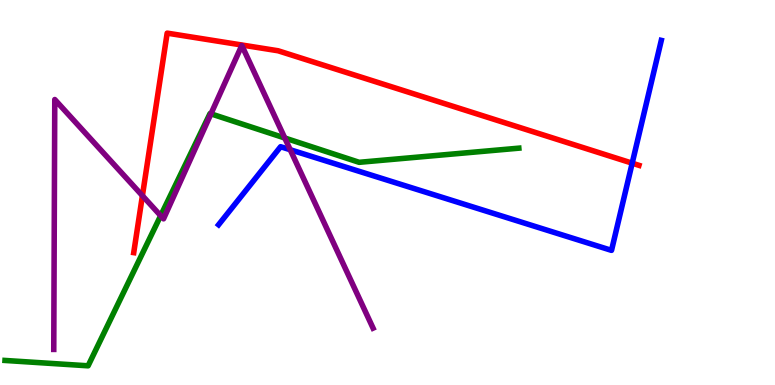[{'lines': ['blue', 'red'], 'intersections': [{'x': 8.16, 'y': 5.76}]}, {'lines': ['green', 'red'], 'intersections': []}, {'lines': ['purple', 'red'], 'intersections': [{'x': 1.84, 'y': 4.92}]}, {'lines': ['blue', 'green'], 'intersections': []}, {'lines': ['blue', 'purple'], 'intersections': [{'x': 3.74, 'y': 6.11}]}, {'lines': ['green', 'purple'], 'intersections': [{'x': 2.07, 'y': 4.4}, {'x': 2.72, 'y': 7.04}, {'x': 3.67, 'y': 6.42}]}]